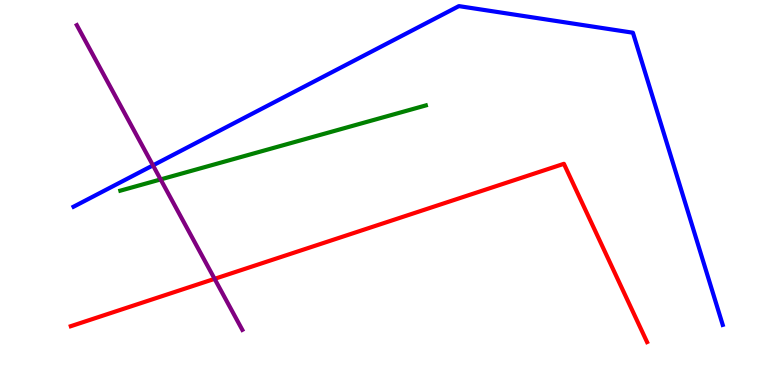[{'lines': ['blue', 'red'], 'intersections': []}, {'lines': ['green', 'red'], 'intersections': []}, {'lines': ['purple', 'red'], 'intersections': [{'x': 2.77, 'y': 2.76}]}, {'lines': ['blue', 'green'], 'intersections': []}, {'lines': ['blue', 'purple'], 'intersections': [{'x': 1.97, 'y': 5.7}]}, {'lines': ['green', 'purple'], 'intersections': [{'x': 2.07, 'y': 5.34}]}]